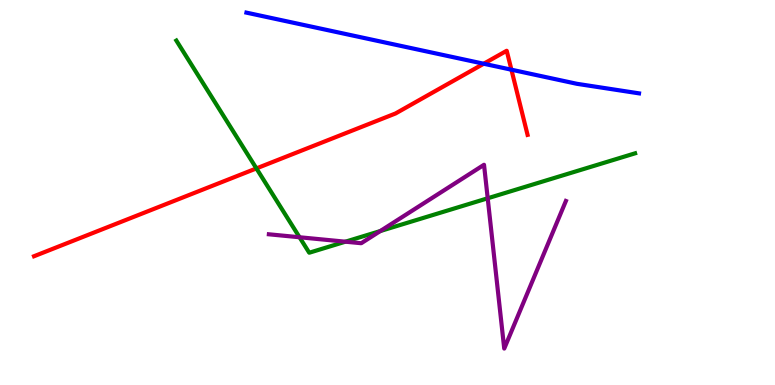[{'lines': ['blue', 'red'], 'intersections': [{'x': 6.24, 'y': 8.34}, {'x': 6.6, 'y': 8.19}]}, {'lines': ['green', 'red'], 'intersections': [{'x': 3.31, 'y': 5.63}]}, {'lines': ['purple', 'red'], 'intersections': []}, {'lines': ['blue', 'green'], 'intersections': []}, {'lines': ['blue', 'purple'], 'intersections': []}, {'lines': ['green', 'purple'], 'intersections': [{'x': 3.86, 'y': 3.84}, {'x': 4.46, 'y': 3.72}, {'x': 4.91, 'y': 4.0}, {'x': 6.29, 'y': 4.85}]}]